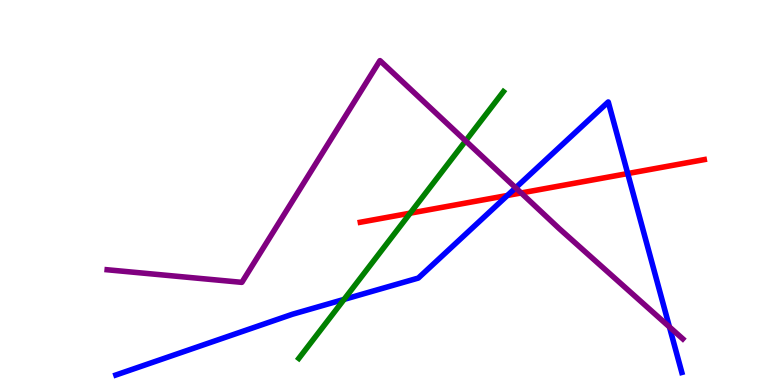[{'lines': ['blue', 'red'], 'intersections': [{'x': 6.55, 'y': 4.92}, {'x': 8.1, 'y': 5.49}]}, {'lines': ['green', 'red'], 'intersections': [{'x': 5.29, 'y': 4.46}]}, {'lines': ['purple', 'red'], 'intersections': [{'x': 6.72, 'y': 4.99}]}, {'lines': ['blue', 'green'], 'intersections': [{'x': 4.44, 'y': 2.22}]}, {'lines': ['blue', 'purple'], 'intersections': [{'x': 6.65, 'y': 5.12}, {'x': 8.64, 'y': 1.51}]}, {'lines': ['green', 'purple'], 'intersections': [{'x': 6.01, 'y': 6.34}]}]